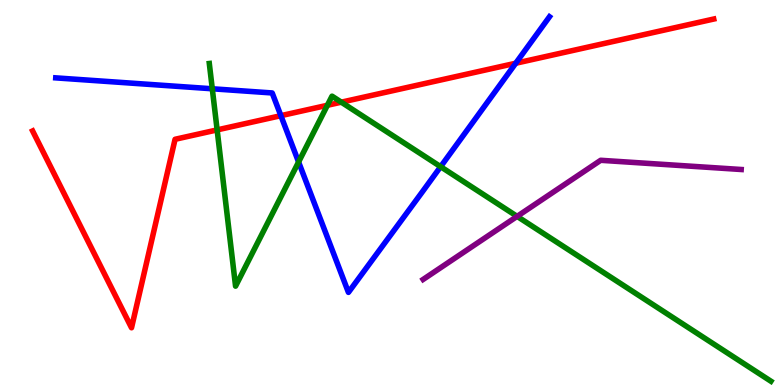[{'lines': ['blue', 'red'], 'intersections': [{'x': 3.62, 'y': 7.0}, {'x': 6.65, 'y': 8.36}]}, {'lines': ['green', 'red'], 'intersections': [{'x': 2.8, 'y': 6.63}, {'x': 4.22, 'y': 7.27}, {'x': 4.4, 'y': 7.35}]}, {'lines': ['purple', 'red'], 'intersections': []}, {'lines': ['blue', 'green'], 'intersections': [{'x': 2.74, 'y': 7.69}, {'x': 3.85, 'y': 5.79}, {'x': 5.69, 'y': 5.67}]}, {'lines': ['blue', 'purple'], 'intersections': []}, {'lines': ['green', 'purple'], 'intersections': [{'x': 6.67, 'y': 4.38}]}]